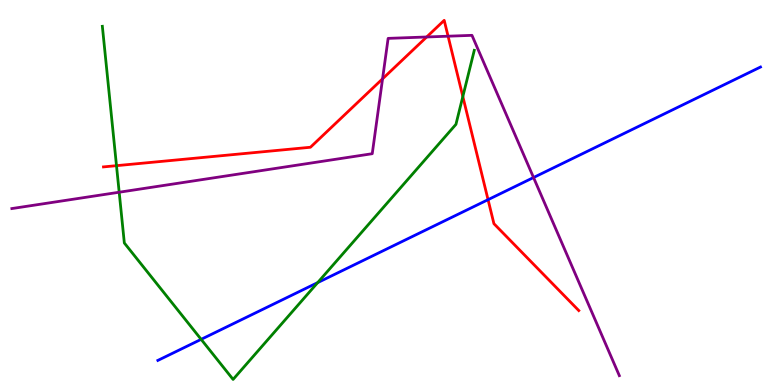[{'lines': ['blue', 'red'], 'intersections': [{'x': 6.3, 'y': 4.81}]}, {'lines': ['green', 'red'], 'intersections': [{'x': 1.5, 'y': 5.7}, {'x': 5.97, 'y': 7.49}]}, {'lines': ['purple', 'red'], 'intersections': [{'x': 4.94, 'y': 7.95}, {'x': 5.51, 'y': 9.04}, {'x': 5.78, 'y': 9.06}]}, {'lines': ['blue', 'green'], 'intersections': [{'x': 2.6, 'y': 1.19}, {'x': 4.1, 'y': 2.66}]}, {'lines': ['blue', 'purple'], 'intersections': [{'x': 6.88, 'y': 5.39}]}, {'lines': ['green', 'purple'], 'intersections': [{'x': 1.54, 'y': 5.01}]}]